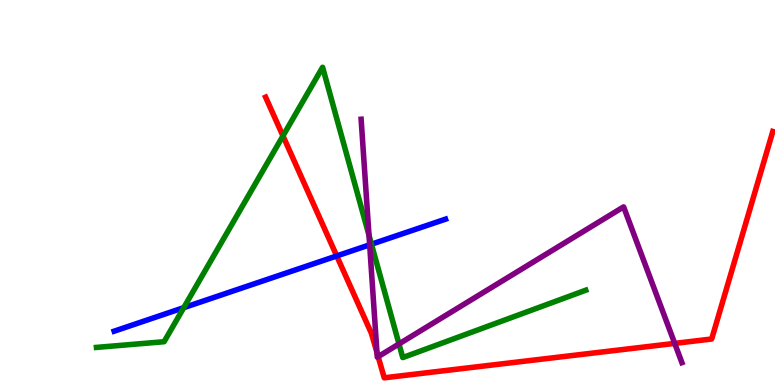[{'lines': ['blue', 'red'], 'intersections': [{'x': 4.34, 'y': 3.35}]}, {'lines': ['green', 'red'], 'intersections': [{'x': 3.65, 'y': 6.47}]}, {'lines': ['purple', 'red'], 'intersections': [{'x': 4.86, 'y': 0.841}, {'x': 4.88, 'y': 0.736}, {'x': 8.71, 'y': 1.08}]}, {'lines': ['blue', 'green'], 'intersections': [{'x': 2.37, 'y': 2.01}, {'x': 4.79, 'y': 3.66}]}, {'lines': ['blue', 'purple'], 'intersections': [{'x': 4.77, 'y': 3.64}]}, {'lines': ['green', 'purple'], 'intersections': [{'x': 4.76, 'y': 3.89}, {'x': 5.15, 'y': 1.07}]}]